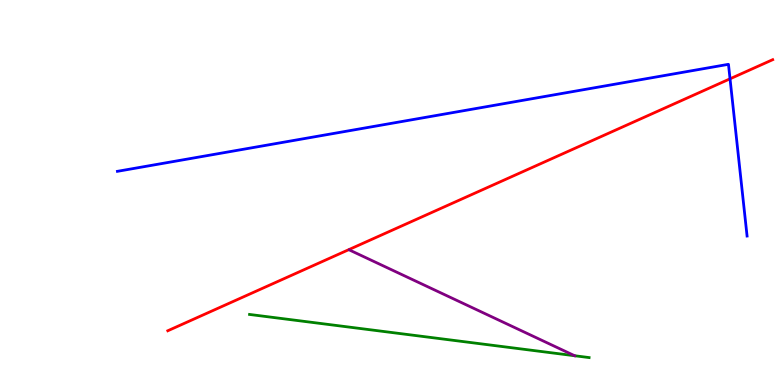[{'lines': ['blue', 'red'], 'intersections': [{'x': 9.42, 'y': 7.95}]}, {'lines': ['green', 'red'], 'intersections': []}, {'lines': ['purple', 'red'], 'intersections': []}, {'lines': ['blue', 'green'], 'intersections': []}, {'lines': ['blue', 'purple'], 'intersections': []}, {'lines': ['green', 'purple'], 'intersections': []}]